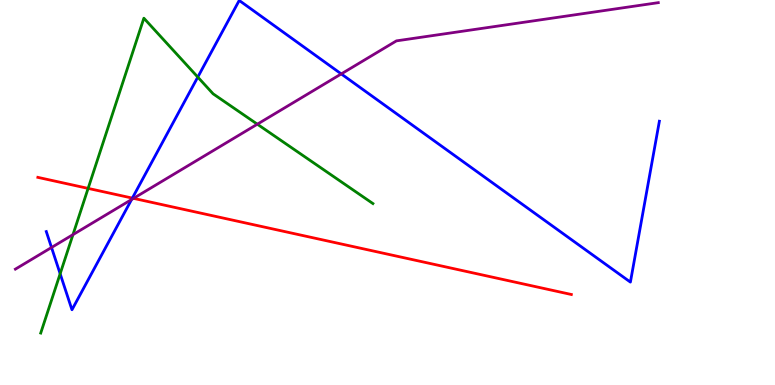[{'lines': ['blue', 'red'], 'intersections': [{'x': 1.71, 'y': 4.85}]}, {'lines': ['green', 'red'], 'intersections': [{'x': 1.14, 'y': 5.11}]}, {'lines': ['purple', 'red'], 'intersections': [{'x': 1.72, 'y': 4.85}]}, {'lines': ['blue', 'green'], 'intersections': [{'x': 0.776, 'y': 2.89}, {'x': 2.55, 'y': 8.0}]}, {'lines': ['blue', 'purple'], 'intersections': [{'x': 0.665, 'y': 3.57}, {'x': 1.7, 'y': 4.82}, {'x': 4.4, 'y': 8.08}]}, {'lines': ['green', 'purple'], 'intersections': [{'x': 0.942, 'y': 3.91}, {'x': 3.32, 'y': 6.77}]}]